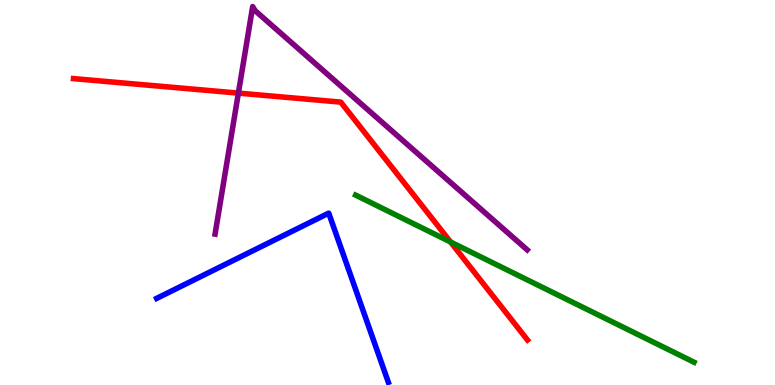[{'lines': ['blue', 'red'], 'intersections': []}, {'lines': ['green', 'red'], 'intersections': [{'x': 5.81, 'y': 3.71}]}, {'lines': ['purple', 'red'], 'intersections': [{'x': 3.08, 'y': 7.58}]}, {'lines': ['blue', 'green'], 'intersections': []}, {'lines': ['blue', 'purple'], 'intersections': []}, {'lines': ['green', 'purple'], 'intersections': []}]